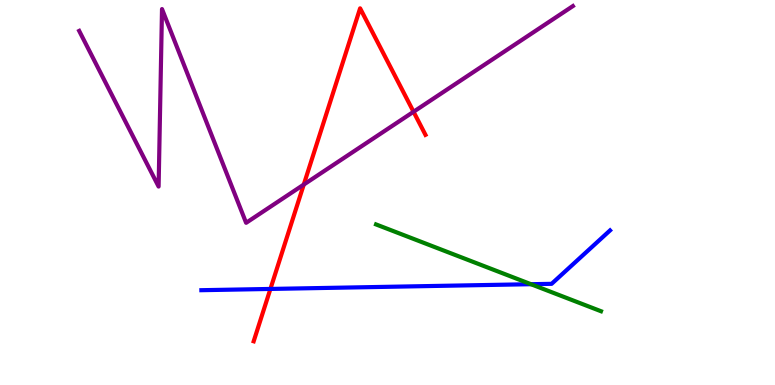[{'lines': ['blue', 'red'], 'intersections': [{'x': 3.49, 'y': 2.5}]}, {'lines': ['green', 'red'], 'intersections': []}, {'lines': ['purple', 'red'], 'intersections': [{'x': 3.92, 'y': 5.21}, {'x': 5.34, 'y': 7.1}]}, {'lines': ['blue', 'green'], 'intersections': [{'x': 6.85, 'y': 2.62}]}, {'lines': ['blue', 'purple'], 'intersections': []}, {'lines': ['green', 'purple'], 'intersections': []}]